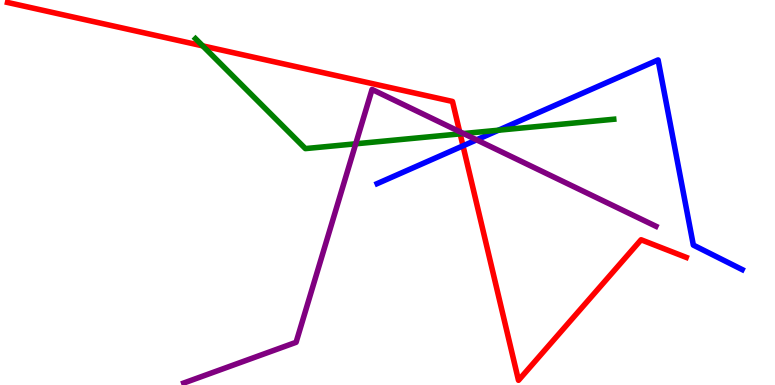[{'lines': ['blue', 'red'], 'intersections': [{'x': 5.97, 'y': 6.21}]}, {'lines': ['green', 'red'], 'intersections': [{'x': 2.62, 'y': 8.81}, {'x': 5.94, 'y': 6.52}]}, {'lines': ['purple', 'red'], 'intersections': [{'x': 5.93, 'y': 6.58}]}, {'lines': ['blue', 'green'], 'intersections': [{'x': 6.43, 'y': 6.62}]}, {'lines': ['blue', 'purple'], 'intersections': [{'x': 6.15, 'y': 6.37}]}, {'lines': ['green', 'purple'], 'intersections': [{'x': 4.59, 'y': 6.26}, {'x': 5.98, 'y': 6.53}]}]